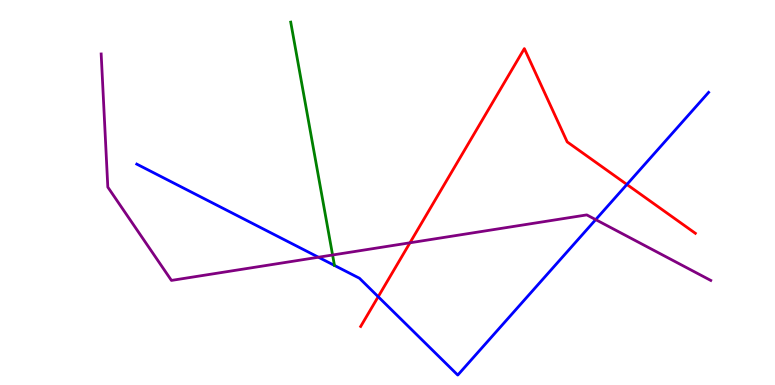[{'lines': ['blue', 'red'], 'intersections': [{'x': 4.88, 'y': 2.29}, {'x': 8.09, 'y': 5.21}]}, {'lines': ['green', 'red'], 'intersections': []}, {'lines': ['purple', 'red'], 'intersections': [{'x': 5.29, 'y': 3.69}]}, {'lines': ['blue', 'green'], 'intersections': []}, {'lines': ['blue', 'purple'], 'intersections': [{'x': 4.11, 'y': 3.32}, {'x': 7.69, 'y': 4.3}]}, {'lines': ['green', 'purple'], 'intersections': [{'x': 4.29, 'y': 3.38}]}]